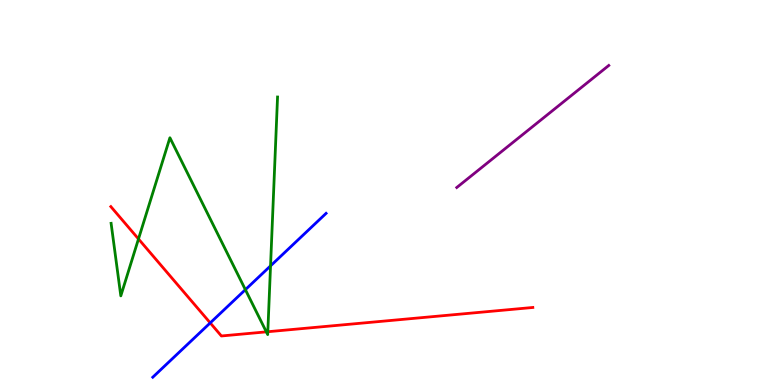[{'lines': ['blue', 'red'], 'intersections': [{'x': 2.71, 'y': 1.61}]}, {'lines': ['green', 'red'], 'intersections': [{'x': 1.79, 'y': 3.79}, {'x': 3.44, 'y': 1.38}, {'x': 3.46, 'y': 1.38}]}, {'lines': ['purple', 'red'], 'intersections': []}, {'lines': ['blue', 'green'], 'intersections': [{'x': 3.17, 'y': 2.48}, {'x': 3.49, 'y': 3.09}]}, {'lines': ['blue', 'purple'], 'intersections': []}, {'lines': ['green', 'purple'], 'intersections': []}]